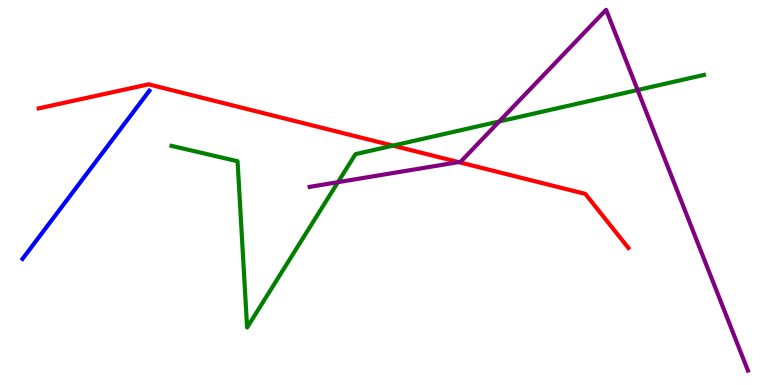[{'lines': ['blue', 'red'], 'intersections': []}, {'lines': ['green', 'red'], 'intersections': [{'x': 5.07, 'y': 6.22}]}, {'lines': ['purple', 'red'], 'intersections': [{'x': 5.92, 'y': 5.79}]}, {'lines': ['blue', 'green'], 'intersections': []}, {'lines': ['blue', 'purple'], 'intersections': []}, {'lines': ['green', 'purple'], 'intersections': [{'x': 4.36, 'y': 5.27}, {'x': 6.44, 'y': 6.84}, {'x': 8.23, 'y': 7.66}]}]